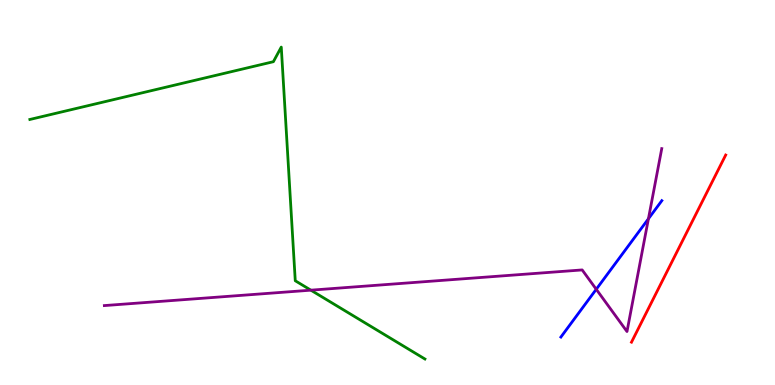[{'lines': ['blue', 'red'], 'intersections': []}, {'lines': ['green', 'red'], 'intersections': []}, {'lines': ['purple', 'red'], 'intersections': []}, {'lines': ['blue', 'green'], 'intersections': []}, {'lines': ['blue', 'purple'], 'intersections': [{'x': 7.69, 'y': 2.49}, {'x': 8.37, 'y': 4.32}]}, {'lines': ['green', 'purple'], 'intersections': [{'x': 4.01, 'y': 2.46}]}]